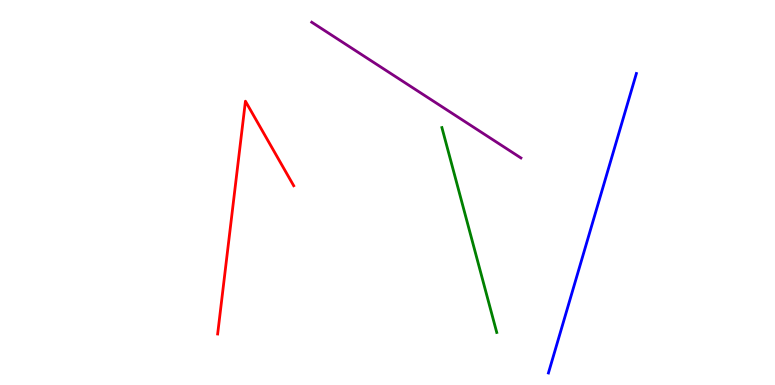[{'lines': ['blue', 'red'], 'intersections': []}, {'lines': ['green', 'red'], 'intersections': []}, {'lines': ['purple', 'red'], 'intersections': []}, {'lines': ['blue', 'green'], 'intersections': []}, {'lines': ['blue', 'purple'], 'intersections': []}, {'lines': ['green', 'purple'], 'intersections': []}]